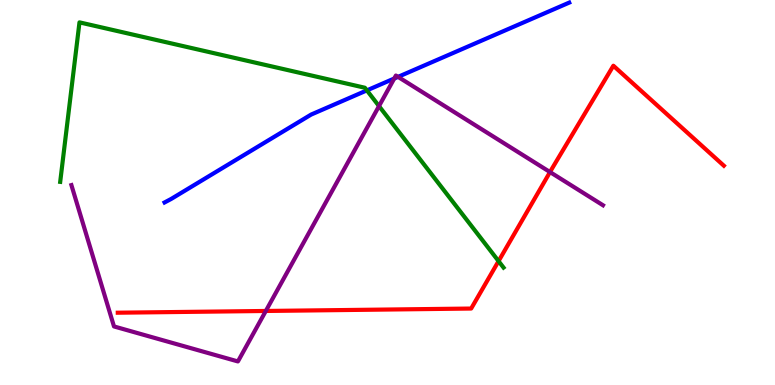[{'lines': ['blue', 'red'], 'intersections': []}, {'lines': ['green', 'red'], 'intersections': [{'x': 6.43, 'y': 3.22}]}, {'lines': ['purple', 'red'], 'intersections': [{'x': 3.43, 'y': 1.92}, {'x': 7.1, 'y': 5.53}]}, {'lines': ['blue', 'green'], 'intersections': [{'x': 4.73, 'y': 7.65}]}, {'lines': ['blue', 'purple'], 'intersections': [{'x': 5.09, 'y': 7.96}, {'x': 5.14, 'y': 8.0}]}, {'lines': ['green', 'purple'], 'intersections': [{'x': 4.89, 'y': 7.24}]}]